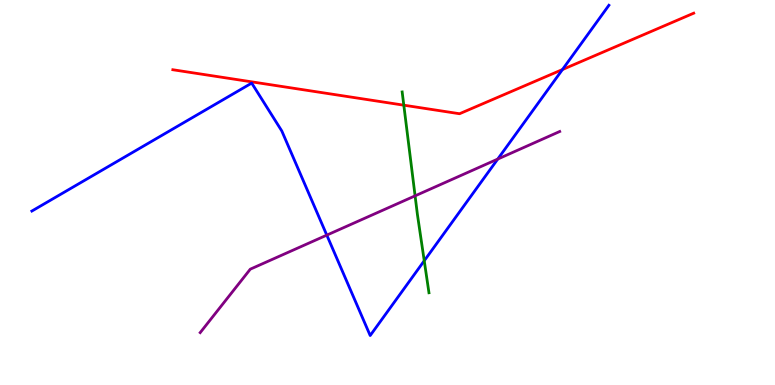[{'lines': ['blue', 'red'], 'intersections': [{'x': 7.26, 'y': 8.19}]}, {'lines': ['green', 'red'], 'intersections': [{'x': 5.21, 'y': 7.27}]}, {'lines': ['purple', 'red'], 'intersections': []}, {'lines': ['blue', 'green'], 'intersections': [{'x': 5.47, 'y': 3.23}]}, {'lines': ['blue', 'purple'], 'intersections': [{'x': 4.22, 'y': 3.89}, {'x': 6.42, 'y': 5.87}]}, {'lines': ['green', 'purple'], 'intersections': [{'x': 5.36, 'y': 4.91}]}]